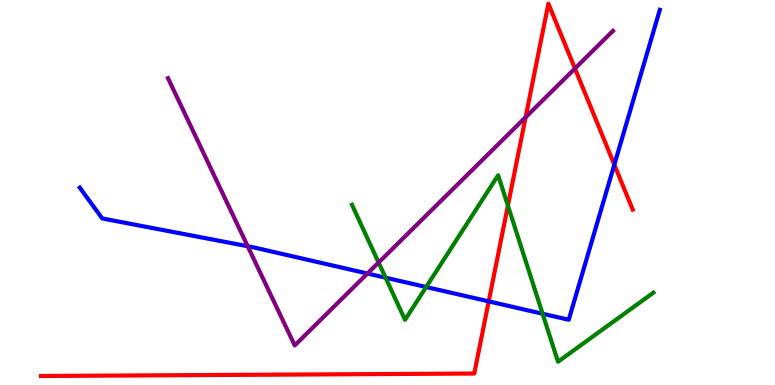[{'lines': ['blue', 'red'], 'intersections': [{'x': 6.31, 'y': 2.17}, {'x': 7.93, 'y': 5.72}]}, {'lines': ['green', 'red'], 'intersections': [{'x': 6.55, 'y': 4.66}]}, {'lines': ['purple', 'red'], 'intersections': [{'x': 6.78, 'y': 6.95}, {'x': 7.42, 'y': 8.22}]}, {'lines': ['blue', 'green'], 'intersections': [{'x': 4.98, 'y': 2.79}, {'x': 5.5, 'y': 2.55}, {'x': 7.0, 'y': 1.85}]}, {'lines': ['blue', 'purple'], 'intersections': [{'x': 3.2, 'y': 3.6}, {'x': 4.74, 'y': 2.9}]}, {'lines': ['green', 'purple'], 'intersections': [{'x': 4.89, 'y': 3.18}]}]